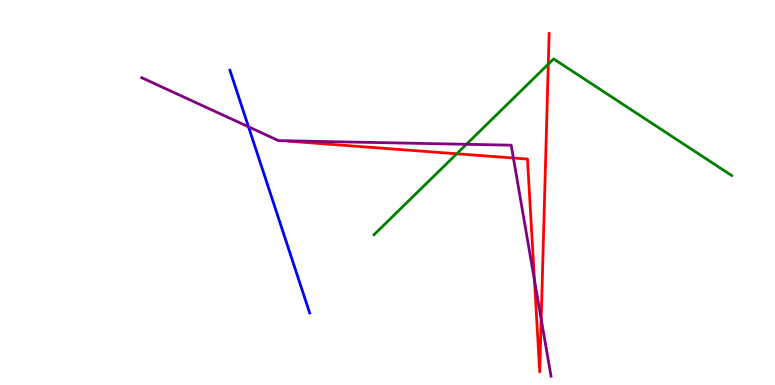[{'lines': ['blue', 'red'], 'intersections': []}, {'lines': ['green', 'red'], 'intersections': [{'x': 5.89, 'y': 6.01}, {'x': 7.07, 'y': 8.33}]}, {'lines': ['purple', 'red'], 'intersections': [{'x': 6.62, 'y': 5.9}, {'x': 6.9, 'y': 2.73}, {'x': 6.98, 'y': 1.71}]}, {'lines': ['blue', 'green'], 'intersections': []}, {'lines': ['blue', 'purple'], 'intersections': [{'x': 3.21, 'y': 6.71}]}, {'lines': ['green', 'purple'], 'intersections': [{'x': 6.02, 'y': 6.25}]}]